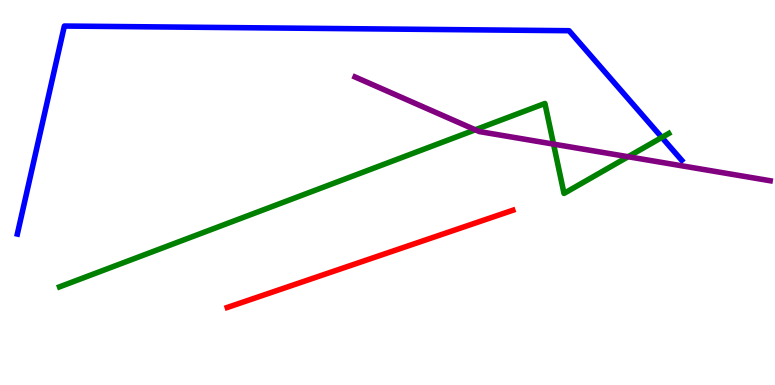[{'lines': ['blue', 'red'], 'intersections': []}, {'lines': ['green', 'red'], 'intersections': []}, {'lines': ['purple', 'red'], 'intersections': []}, {'lines': ['blue', 'green'], 'intersections': [{'x': 8.54, 'y': 6.43}]}, {'lines': ['blue', 'purple'], 'intersections': []}, {'lines': ['green', 'purple'], 'intersections': [{'x': 6.13, 'y': 6.63}, {'x': 7.14, 'y': 6.26}, {'x': 8.1, 'y': 5.93}]}]